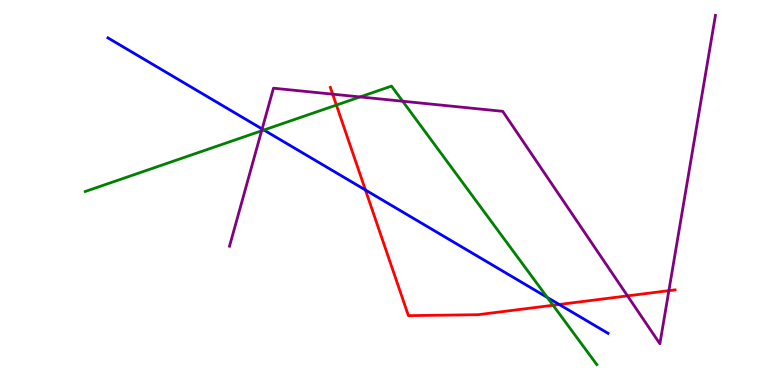[{'lines': ['blue', 'red'], 'intersections': [{'x': 4.72, 'y': 5.06}, {'x': 7.22, 'y': 2.09}]}, {'lines': ['green', 'red'], 'intersections': [{'x': 4.34, 'y': 7.27}, {'x': 7.14, 'y': 2.07}]}, {'lines': ['purple', 'red'], 'intersections': [{'x': 4.29, 'y': 7.55}, {'x': 8.1, 'y': 2.32}, {'x': 8.63, 'y': 2.45}]}, {'lines': ['blue', 'green'], 'intersections': [{'x': 3.41, 'y': 6.62}, {'x': 7.06, 'y': 2.27}]}, {'lines': ['blue', 'purple'], 'intersections': [{'x': 3.38, 'y': 6.65}]}, {'lines': ['green', 'purple'], 'intersections': [{'x': 3.38, 'y': 6.6}, {'x': 4.65, 'y': 7.48}, {'x': 5.2, 'y': 7.37}]}]